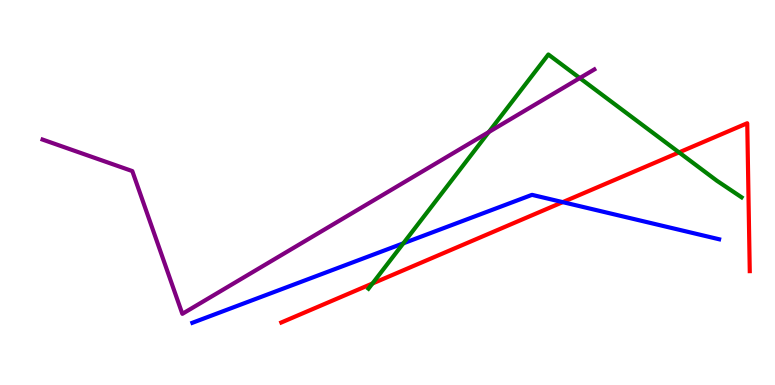[{'lines': ['blue', 'red'], 'intersections': [{'x': 7.26, 'y': 4.75}]}, {'lines': ['green', 'red'], 'intersections': [{'x': 4.81, 'y': 2.64}, {'x': 8.76, 'y': 6.04}]}, {'lines': ['purple', 'red'], 'intersections': []}, {'lines': ['blue', 'green'], 'intersections': [{'x': 5.2, 'y': 3.68}]}, {'lines': ['blue', 'purple'], 'intersections': []}, {'lines': ['green', 'purple'], 'intersections': [{'x': 6.31, 'y': 6.57}, {'x': 7.48, 'y': 7.97}]}]